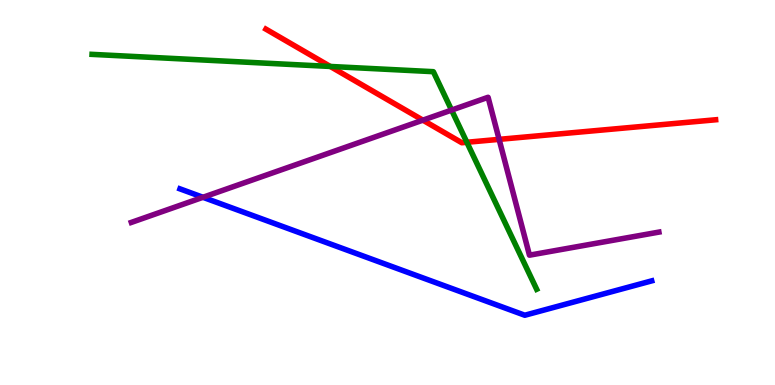[{'lines': ['blue', 'red'], 'intersections': []}, {'lines': ['green', 'red'], 'intersections': [{'x': 4.26, 'y': 8.27}, {'x': 6.02, 'y': 6.3}]}, {'lines': ['purple', 'red'], 'intersections': [{'x': 5.46, 'y': 6.88}, {'x': 6.44, 'y': 6.38}]}, {'lines': ['blue', 'green'], 'intersections': []}, {'lines': ['blue', 'purple'], 'intersections': [{'x': 2.62, 'y': 4.88}]}, {'lines': ['green', 'purple'], 'intersections': [{'x': 5.83, 'y': 7.14}]}]